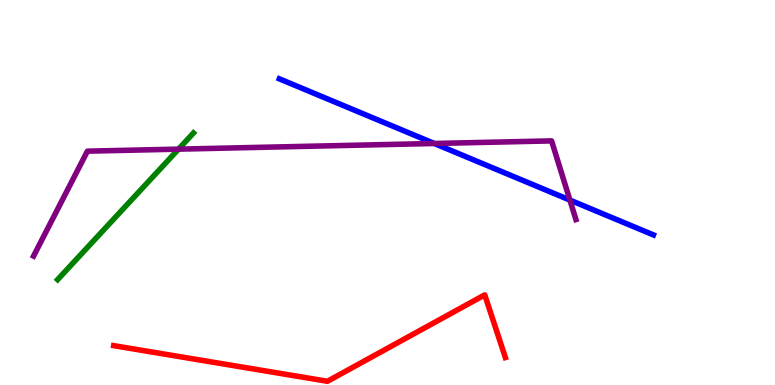[{'lines': ['blue', 'red'], 'intersections': []}, {'lines': ['green', 'red'], 'intersections': []}, {'lines': ['purple', 'red'], 'intersections': []}, {'lines': ['blue', 'green'], 'intersections': []}, {'lines': ['blue', 'purple'], 'intersections': [{'x': 5.6, 'y': 6.27}, {'x': 7.35, 'y': 4.8}]}, {'lines': ['green', 'purple'], 'intersections': [{'x': 2.3, 'y': 6.13}]}]